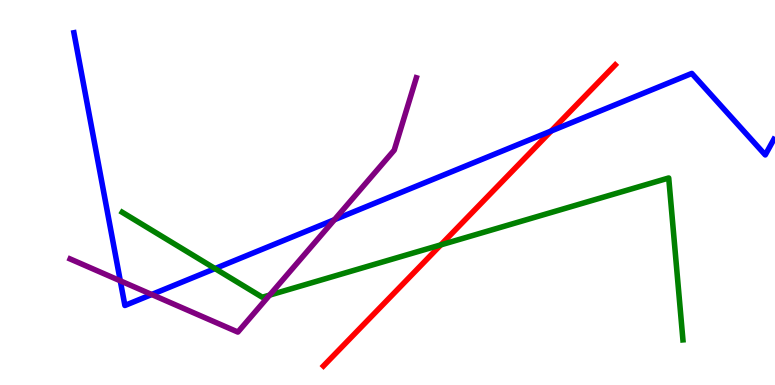[{'lines': ['blue', 'red'], 'intersections': [{'x': 7.11, 'y': 6.6}]}, {'lines': ['green', 'red'], 'intersections': [{'x': 5.69, 'y': 3.64}]}, {'lines': ['purple', 'red'], 'intersections': []}, {'lines': ['blue', 'green'], 'intersections': [{'x': 2.77, 'y': 3.02}]}, {'lines': ['blue', 'purple'], 'intersections': [{'x': 1.55, 'y': 2.71}, {'x': 1.96, 'y': 2.35}, {'x': 4.32, 'y': 4.29}]}, {'lines': ['green', 'purple'], 'intersections': [{'x': 3.48, 'y': 2.33}]}]